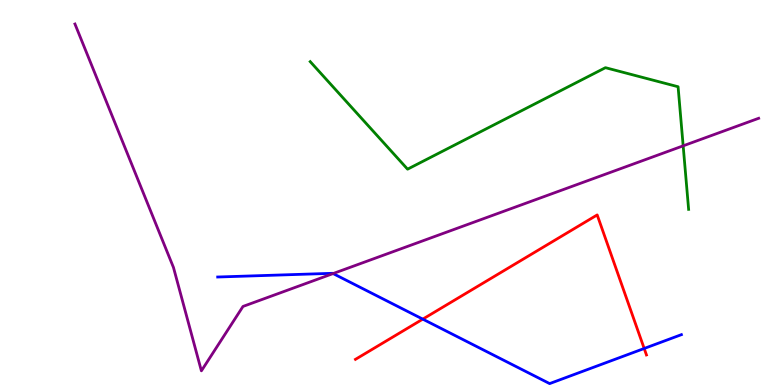[{'lines': ['blue', 'red'], 'intersections': [{'x': 5.46, 'y': 1.71}, {'x': 8.31, 'y': 0.949}]}, {'lines': ['green', 'red'], 'intersections': []}, {'lines': ['purple', 'red'], 'intersections': []}, {'lines': ['blue', 'green'], 'intersections': []}, {'lines': ['blue', 'purple'], 'intersections': [{'x': 4.3, 'y': 2.89}]}, {'lines': ['green', 'purple'], 'intersections': [{'x': 8.82, 'y': 6.21}]}]